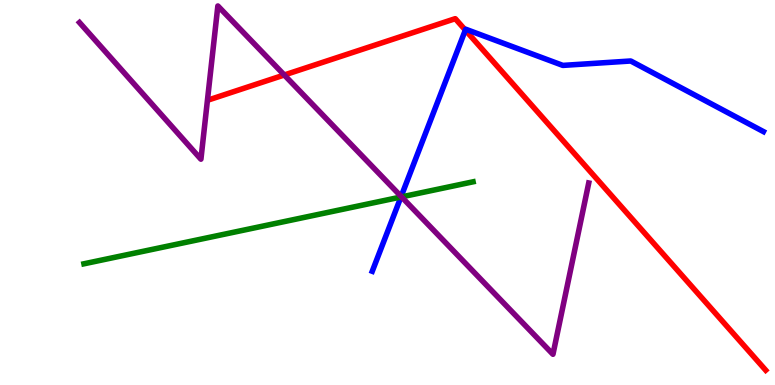[{'lines': ['blue', 'red'], 'intersections': [{'x': 6.0, 'y': 9.22}]}, {'lines': ['green', 'red'], 'intersections': []}, {'lines': ['purple', 'red'], 'intersections': [{'x': 3.67, 'y': 8.05}]}, {'lines': ['blue', 'green'], 'intersections': [{'x': 5.17, 'y': 4.88}]}, {'lines': ['blue', 'purple'], 'intersections': [{'x': 5.18, 'y': 4.9}]}, {'lines': ['green', 'purple'], 'intersections': [{'x': 5.18, 'y': 4.89}]}]